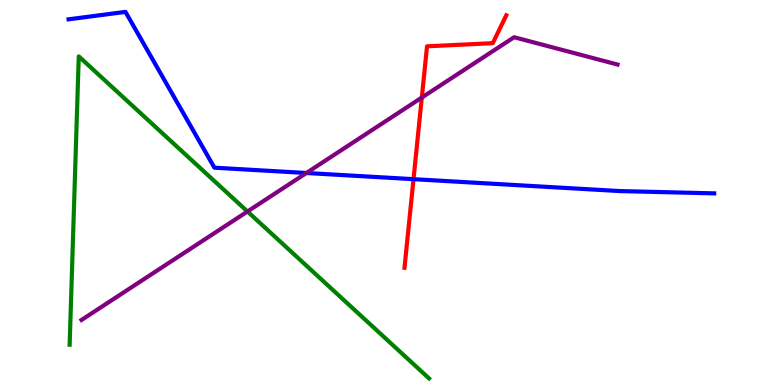[{'lines': ['blue', 'red'], 'intersections': [{'x': 5.34, 'y': 5.35}]}, {'lines': ['green', 'red'], 'intersections': []}, {'lines': ['purple', 'red'], 'intersections': [{'x': 5.44, 'y': 7.47}]}, {'lines': ['blue', 'green'], 'intersections': []}, {'lines': ['blue', 'purple'], 'intersections': [{'x': 3.95, 'y': 5.51}]}, {'lines': ['green', 'purple'], 'intersections': [{'x': 3.19, 'y': 4.51}]}]